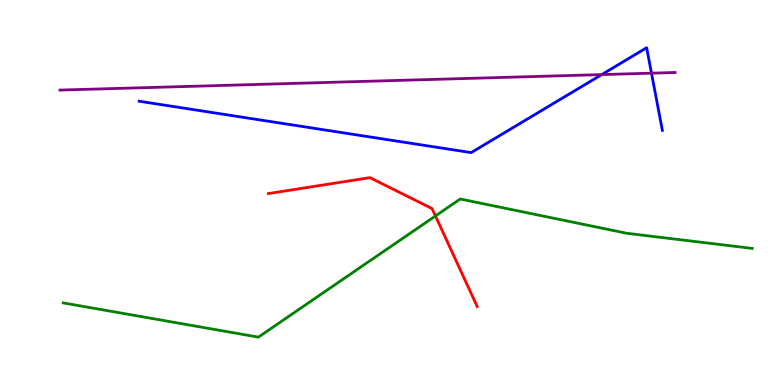[{'lines': ['blue', 'red'], 'intersections': []}, {'lines': ['green', 'red'], 'intersections': [{'x': 5.62, 'y': 4.39}]}, {'lines': ['purple', 'red'], 'intersections': []}, {'lines': ['blue', 'green'], 'intersections': []}, {'lines': ['blue', 'purple'], 'intersections': [{'x': 7.76, 'y': 8.06}, {'x': 8.41, 'y': 8.1}]}, {'lines': ['green', 'purple'], 'intersections': []}]